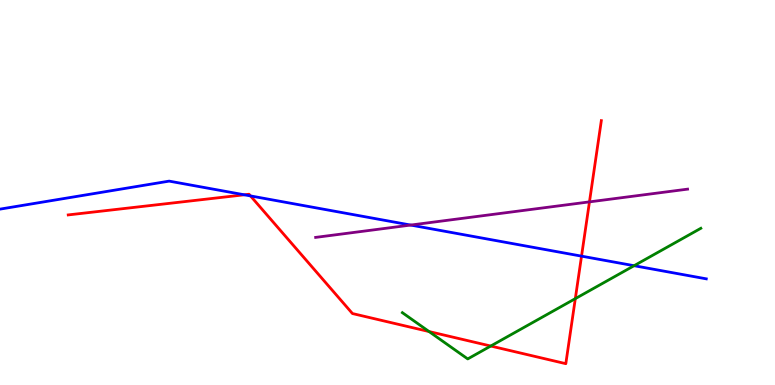[{'lines': ['blue', 'red'], 'intersections': [{'x': 3.15, 'y': 4.94}, {'x': 3.23, 'y': 4.91}, {'x': 7.5, 'y': 3.35}]}, {'lines': ['green', 'red'], 'intersections': [{'x': 5.54, 'y': 1.39}, {'x': 6.33, 'y': 1.01}, {'x': 7.42, 'y': 2.24}]}, {'lines': ['purple', 'red'], 'intersections': [{'x': 7.61, 'y': 4.76}]}, {'lines': ['blue', 'green'], 'intersections': [{'x': 8.18, 'y': 3.1}]}, {'lines': ['blue', 'purple'], 'intersections': [{'x': 5.3, 'y': 4.15}]}, {'lines': ['green', 'purple'], 'intersections': []}]